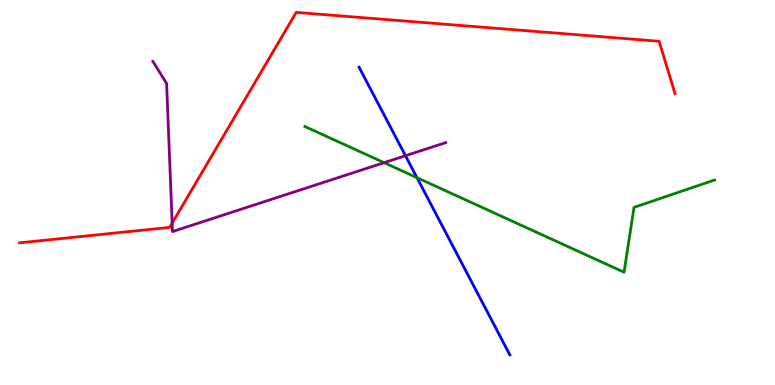[{'lines': ['blue', 'red'], 'intersections': []}, {'lines': ['green', 'red'], 'intersections': []}, {'lines': ['purple', 'red'], 'intersections': [{'x': 2.22, 'y': 4.2}]}, {'lines': ['blue', 'green'], 'intersections': [{'x': 5.38, 'y': 5.38}]}, {'lines': ['blue', 'purple'], 'intersections': [{'x': 5.23, 'y': 5.96}]}, {'lines': ['green', 'purple'], 'intersections': [{'x': 4.96, 'y': 5.77}]}]